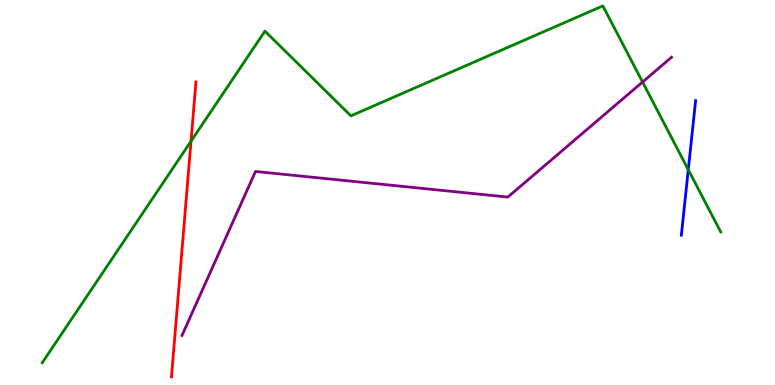[{'lines': ['blue', 'red'], 'intersections': []}, {'lines': ['green', 'red'], 'intersections': [{'x': 2.46, 'y': 6.33}]}, {'lines': ['purple', 'red'], 'intersections': []}, {'lines': ['blue', 'green'], 'intersections': [{'x': 8.88, 'y': 5.59}]}, {'lines': ['blue', 'purple'], 'intersections': []}, {'lines': ['green', 'purple'], 'intersections': [{'x': 8.29, 'y': 7.87}]}]